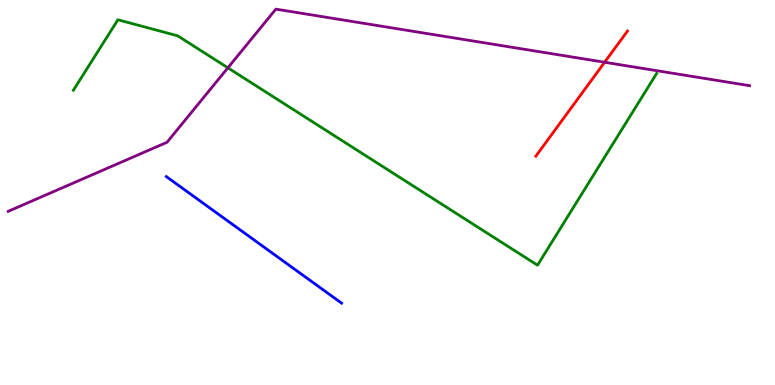[{'lines': ['blue', 'red'], 'intersections': []}, {'lines': ['green', 'red'], 'intersections': []}, {'lines': ['purple', 'red'], 'intersections': [{'x': 7.8, 'y': 8.38}]}, {'lines': ['blue', 'green'], 'intersections': []}, {'lines': ['blue', 'purple'], 'intersections': []}, {'lines': ['green', 'purple'], 'intersections': [{'x': 2.94, 'y': 8.24}]}]